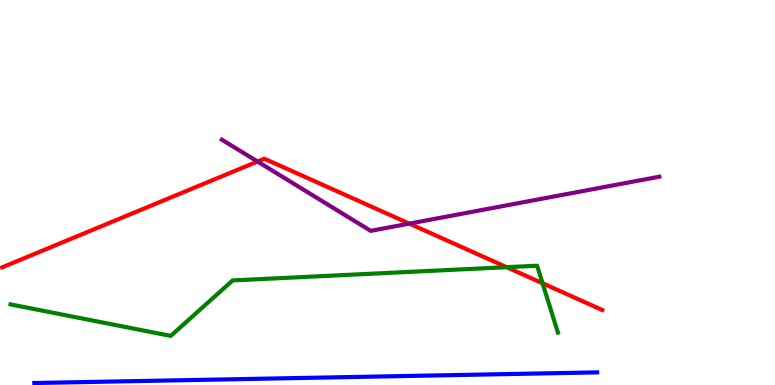[{'lines': ['blue', 'red'], 'intersections': []}, {'lines': ['green', 'red'], 'intersections': [{'x': 6.54, 'y': 3.06}, {'x': 7.0, 'y': 2.64}]}, {'lines': ['purple', 'red'], 'intersections': [{'x': 3.32, 'y': 5.8}, {'x': 5.28, 'y': 4.19}]}, {'lines': ['blue', 'green'], 'intersections': []}, {'lines': ['blue', 'purple'], 'intersections': []}, {'lines': ['green', 'purple'], 'intersections': []}]